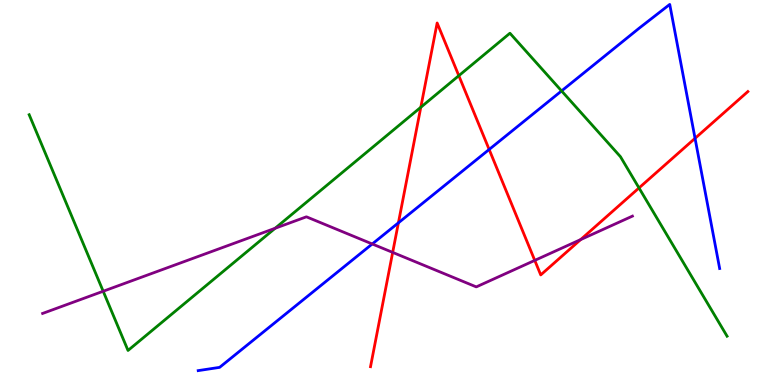[{'lines': ['blue', 'red'], 'intersections': [{'x': 5.14, 'y': 4.21}, {'x': 6.31, 'y': 6.12}, {'x': 8.97, 'y': 6.41}]}, {'lines': ['green', 'red'], 'intersections': [{'x': 5.43, 'y': 7.21}, {'x': 5.92, 'y': 8.03}, {'x': 8.25, 'y': 5.12}]}, {'lines': ['purple', 'red'], 'intersections': [{'x': 5.07, 'y': 3.44}, {'x': 6.9, 'y': 3.24}, {'x': 7.49, 'y': 3.78}]}, {'lines': ['blue', 'green'], 'intersections': [{'x': 7.25, 'y': 7.64}]}, {'lines': ['blue', 'purple'], 'intersections': [{'x': 4.8, 'y': 3.66}]}, {'lines': ['green', 'purple'], 'intersections': [{'x': 1.33, 'y': 2.44}, {'x': 3.55, 'y': 4.07}]}]